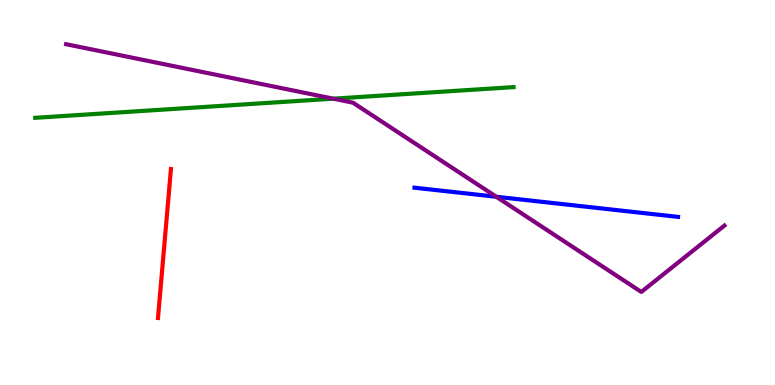[{'lines': ['blue', 'red'], 'intersections': []}, {'lines': ['green', 'red'], 'intersections': []}, {'lines': ['purple', 'red'], 'intersections': []}, {'lines': ['blue', 'green'], 'intersections': []}, {'lines': ['blue', 'purple'], 'intersections': [{'x': 6.4, 'y': 4.89}]}, {'lines': ['green', 'purple'], 'intersections': [{'x': 4.3, 'y': 7.44}]}]